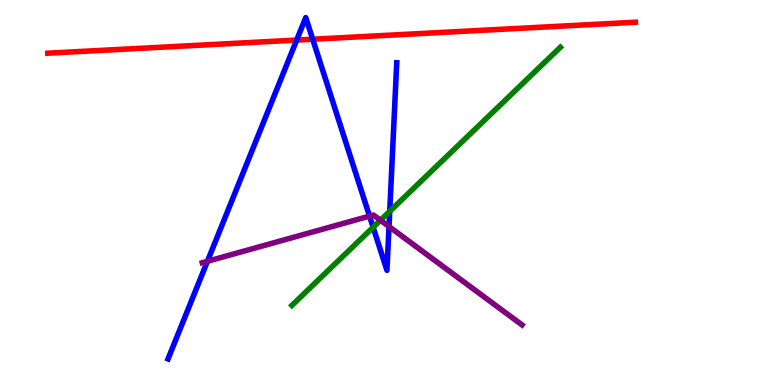[{'lines': ['blue', 'red'], 'intersections': [{'x': 3.83, 'y': 8.96}, {'x': 4.04, 'y': 8.98}]}, {'lines': ['green', 'red'], 'intersections': []}, {'lines': ['purple', 'red'], 'intersections': []}, {'lines': ['blue', 'green'], 'intersections': [{'x': 4.81, 'y': 4.1}, {'x': 5.03, 'y': 4.51}]}, {'lines': ['blue', 'purple'], 'intersections': [{'x': 2.68, 'y': 3.21}, {'x': 4.77, 'y': 4.39}, {'x': 5.02, 'y': 4.12}]}, {'lines': ['green', 'purple'], 'intersections': [{'x': 4.91, 'y': 4.28}]}]